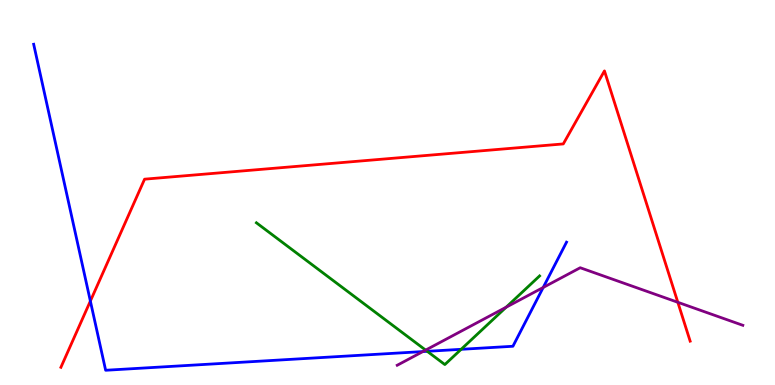[{'lines': ['blue', 'red'], 'intersections': [{'x': 1.17, 'y': 2.18}]}, {'lines': ['green', 'red'], 'intersections': []}, {'lines': ['purple', 'red'], 'intersections': [{'x': 8.75, 'y': 2.15}]}, {'lines': ['blue', 'green'], 'intersections': [{'x': 5.51, 'y': 0.875}, {'x': 5.95, 'y': 0.927}]}, {'lines': ['blue', 'purple'], 'intersections': [{'x': 5.46, 'y': 0.868}, {'x': 7.01, 'y': 2.53}]}, {'lines': ['green', 'purple'], 'intersections': [{'x': 5.49, 'y': 0.906}, {'x': 6.53, 'y': 2.02}]}]